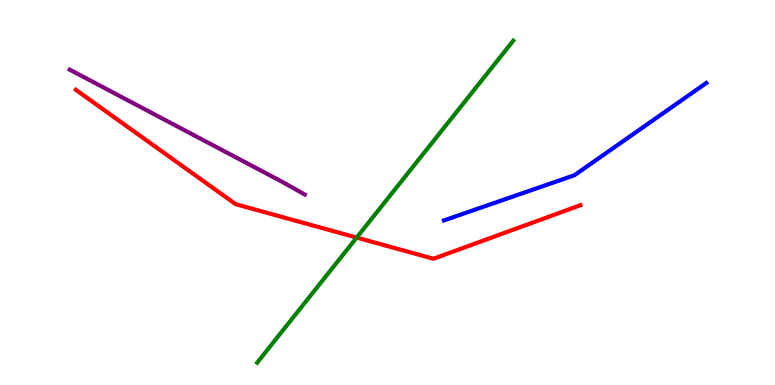[{'lines': ['blue', 'red'], 'intersections': []}, {'lines': ['green', 'red'], 'intersections': [{'x': 4.6, 'y': 3.83}]}, {'lines': ['purple', 'red'], 'intersections': []}, {'lines': ['blue', 'green'], 'intersections': []}, {'lines': ['blue', 'purple'], 'intersections': []}, {'lines': ['green', 'purple'], 'intersections': []}]